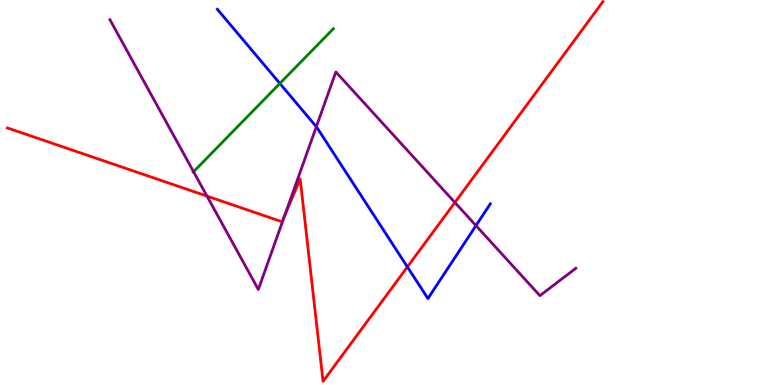[{'lines': ['blue', 'red'], 'intersections': [{'x': 5.26, 'y': 3.07}]}, {'lines': ['green', 'red'], 'intersections': []}, {'lines': ['purple', 'red'], 'intersections': [{'x': 2.67, 'y': 4.91}, {'x': 3.67, 'y': 4.4}, {'x': 5.87, 'y': 4.74}]}, {'lines': ['blue', 'green'], 'intersections': [{'x': 3.61, 'y': 7.83}]}, {'lines': ['blue', 'purple'], 'intersections': [{'x': 4.08, 'y': 6.71}, {'x': 6.14, 'y': 4.14}]}, {'lines': ['green', 'purple'], 'intersections': [{'x': 2.5, 'y': 5.54}]}]